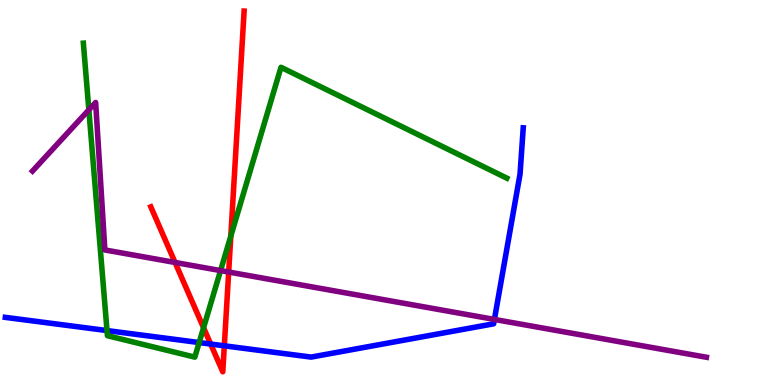[{'lines': ['blue', 'red'], 'intersections': [{'x': 2.72, 'y': 1.06}, {'x': 2.89, 'y': 1.02}]}, {'lines': ['green', 'red'], 'intersections': [{'x': 2.63, 'y': 1.49}, {'x': 2.98, 'y': 3.87}]}, {'lines': ['purple', 'red'], 'intersections': [{'x': 2.26, 'y': 3.18}, {'x': 2.95, 'y': 2.93}]}, {'lines': ['blue', 'green'], 'intersections': [{'x': 1.38, 'y': 1.41}, {'x': 2.57, 'y': 1.1}]}, {'lines': ['blue', 'purple'], 'intersections': [{'x': 6.38, 'y': 1.7}]}, {'lines': ['green', 'purple'], 'intersections': [{'x': 1.15, 'y': 7.15}, {'x': 2.85, 'y': 2.97}]}]